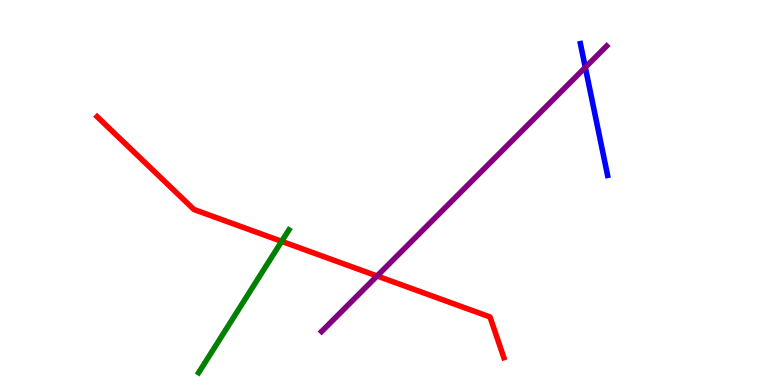[{'lines': ['blue', 'red'], 'intersections': []}, {'lines': ['green', 'red'], 'intersections': [{'x': 3.63, 'y': 3.73}]}, {'lines': ['purple', 'red'], 'intersections': [{'x': 4.87, 'y': 2.83}]}, {'lines': ['blue', 'green'], 'intersections': []}, {'lines': ['blue', 'purple'], 'intersections': [{'x': 7.55, 'y': 8.25}]}, {'lines': ['green', 'purple'], 'intersections': []}]